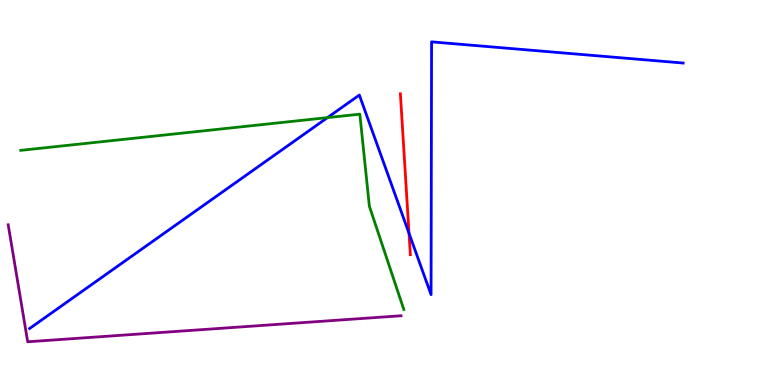[{'lines': ['blue', 'red'], 'intersections': [{'x': 5.28, 'y': 3.94}]}, {'lines': ['green', 'red'], 'intersections': []}, {'lines': ['purple', 'red'], 'intersections': []}, {'lines': ['blue', 'green'], 'intersections': [{'x': 4.23, 'y': 6.95}]}, {'lines': ['blue', 'purple'], 'intersections': []}, {'lines': ['green', 'purple'], 'intersections': []}]